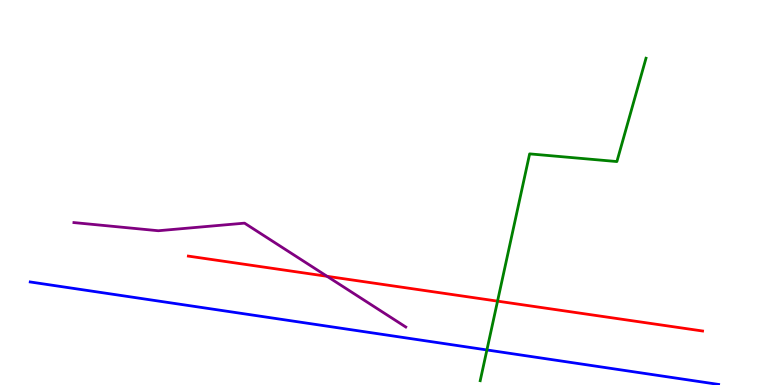[{'lines': ['blue', 'red'], 'intersections': []}, {'lines': ['green', 'red'], 'intersections': [{'x': 6.42, 'y': 2.18}]}, {'lines': ['purple', 'red'], 'intersections': [{'x': 4.22, 'y': 2.82}]}, {'lines': ['blue', 'green'], 'intersections': [{'x': 6.28, 'y': 0.911}]}, {'lines': ['blue', 'purple'], 'intersections': []}, {'lines': ['green', 'purple'], 'intersections': []}]